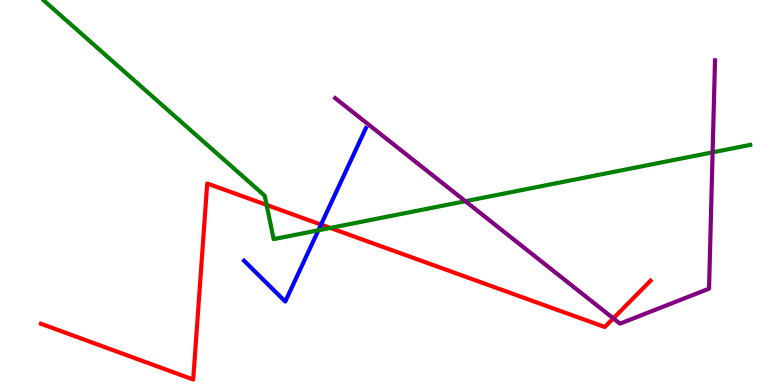[{'lines': ['blue', 'red'], 'intersections': [{'x': 4.14, 'y': 4.17}]}, {'lines': ['green', 'red'], 'intersections': [{'x': 3.44, 'y': 4.68}, {'x': 4.26, 'y': 4.08}]}, {'lines': ['purple', 'red'], 'intersections': [{'x': 7.91, 'y': 1.73}]}, {'lines': ['blue', 'green'], 'intersections': [{'x': 4.11, 'y': 4.02}]}, {'lines': ['blue', 'purple'], 'intersections': []}, {'lines': ['green', 'purple'], 'intersections': [{'x': 6.0, 'y': 4.77}, {'x': 9.19, 'y': 6.04}]}]